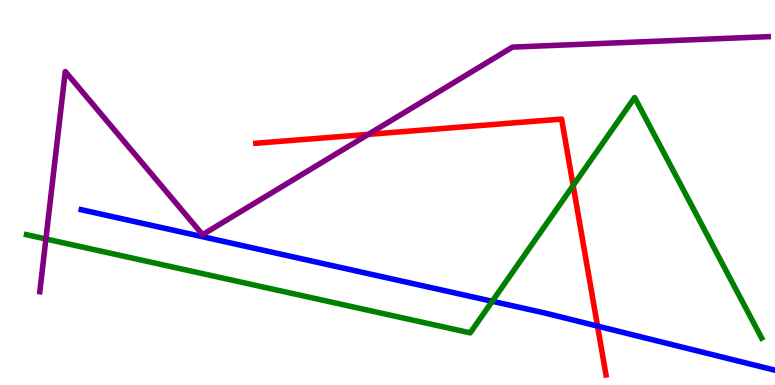[{'lines': ['blue', 'red'], 'intersections': [{'x': 7.71, 'y': 1.53}]}, {'lines': ['green', 'red'], 'intersections': [{'x': 7.4, 'y': 5.18}]}, {'lines': ['purple', 'red'], 'intersections': [{'x': 4.75, 'y': 6.51}]}, {'lines': ['blue', 'green'], 'intersections': [{'x': 6.35, 'y': 2.17}]}, {'lines': ['blue', 'purple'], 'intersections': []}, {'lines': ['green', 'purple'], 'intersections': [{'x': 0.592, 'y': 3.79}]}]